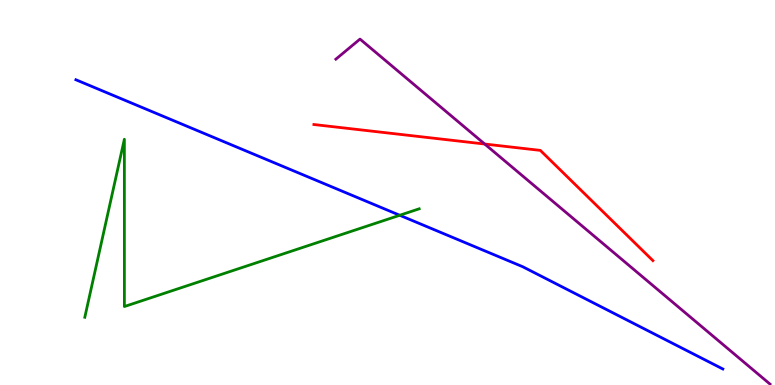[{'lines': ['blue', 'red'], 'intersections': []}, {'lines': ['green', 'red'], 'intersections': []}, {'lines': ['purple', 'red'], 'intersections': [{'x': 6.25, 'y': 6.26}]}, {'lines': ['blue', 'green'], 'intersections': [{'x': 5.16, 'y': 4.41}]}, {'lines': ['blue', 'purple'], 'intersections': []}, {'lines': ['green', 'purple'], 'intersections': []}]